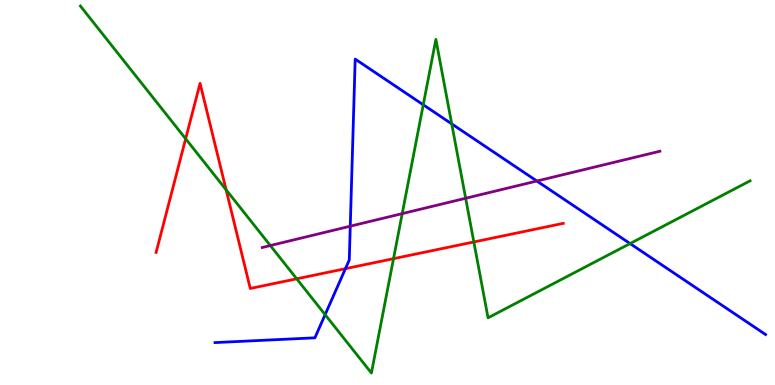[{'lines': ['blue', 'red'], 'intersections': [{'x': 4.46, 'y': 3.02}]}, {'lines': ['green', 'red'], 'intersections': [{'x': 2.4, 'y': 6.4}, {'x': 2.92, 'y': 5.07}, {'x': 3.83, 'y': 2.76}, {'x': 5.08, 'y': 3.28}, {'x': 6.11, 'y': 3.72}]}, {'lines': ['purple', 'red'], 'intersections': []}, {'lines': ['blue', 'green'], 'intersections': [{'x': 4.2, 'y': 1.83}, {'x': 5.46, 'y': 7.28}, {'x': 5.83, 'y': 6.78}, {'x': 8.13, 'y': 3.67}]}, {'lines': ['blue', 'purple'], 'intersections': [{'x': 4.52, 'y': 4.12}, {'x': 6.93, 'y': 5.3}]}, {'lines': ['green', 'purple'], 'intersections': [{'x': 3.49, 'y': 3.62}, {'x': 5.19, 'y': 4.45}, {'x': 6.01, 'y': 4.85}]}]